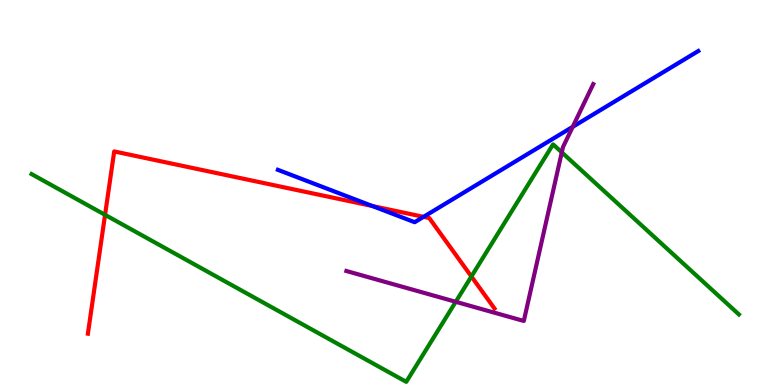[{'lines': ['blue', 'red'], 'intersections': [{'x': 4.8, 'y': 4.65}, {'x': 5.47, 'y': 4.37}]}, {'lines': ['green', 'red'], 'intersections': [{'x': 1.36, 'y': 4.42}, {'x': 6.08, 'y': 2.82}]}, {'lines': ['purple', 'red'], 'intersections': []}, {'lines': ['blue', 'green'], 'intersections': []}, {'lines': ['blue', 'purple'], 'intersections': [{'x': 7.39, 'y': 6.71}]}, {'lines': ['green', 'purple'], 'intersections': [{'x': 5.88, 'y': 2.16}, {'x': 7.25, 'y': 6.04}]}]